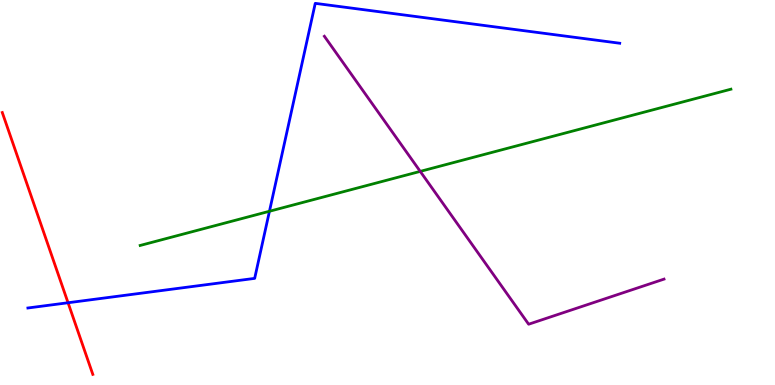[{'lines': ['blue', 'red'], 'intersections': [{'x': 0.878, 'y': 2.14}]}, {'lines': ['green', 'red'], 'intersections': []}, {'lines': ['purple', 'red'], 'intersections': []}, {'lines': ['blue', 'green'], 'intersections': [{'x': 3.48, 'y': 4.51}]}, {'lines': ['blue', 'purple'], 'intersections': []}, {'lines': ['green', 'purple'], 'intersections': [{'x': 5.42, 'y': 5.55}]}]